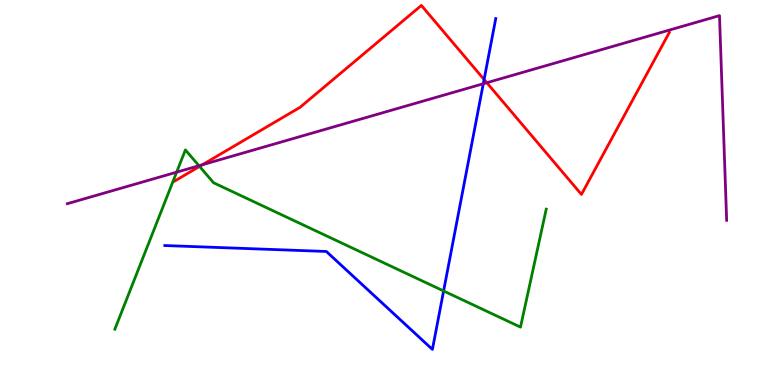[{'lines': ['blue', 'red'], 'intersections': [{'x': 6.25, 'y': 7.94}]}, {'lines': ['green', 'red'], 'intersections': [{'x': 2.57, 'y': 5.68}]}, {'lines': ['purple', 'red'], 'intersections': [{'x': 2.61, 'y': 5.72}, {'x': 6.28, 'y': 7.85}]}, {'lines': ['blue', 'green'], 'intersections': [{'x': 5.72, 'y': 2.44}]}, {'lines': ['blue', 'purple'], 'intersections': [{'x': 6.24, 'y': 7.82}]}, {'lines': ['green', 'purple'], 'intersections': [{'x': 2.28, 'y': 5.53}, {'x': 2.57, 'y': 5.7}]}]